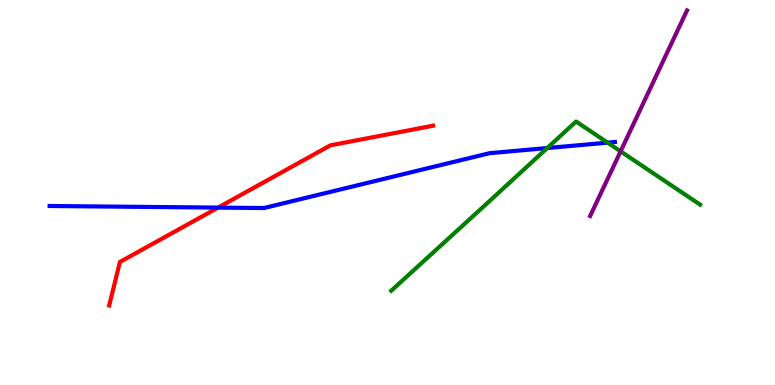[{'lines': ['blue', 'red'], 'intersections': [{'x': 2.81, 'y': 4.61}]}, {'lines': ['green', 'red'], 'intersections': []}, {'lines': ['purple', 'red'], 'intersections': []}, {'lines': ['blue', 'green'], 'intersections': [{'x': 7.06, 'y': 6.15}, {'x': 7.84, 'y': 6.29}]}, {'lines': ['blue', 'purple'], 'intersections': []}, {'lines': ['green', 'purple'], 'intersections': [{'x': 8.01, 'y': 6.07}]}]